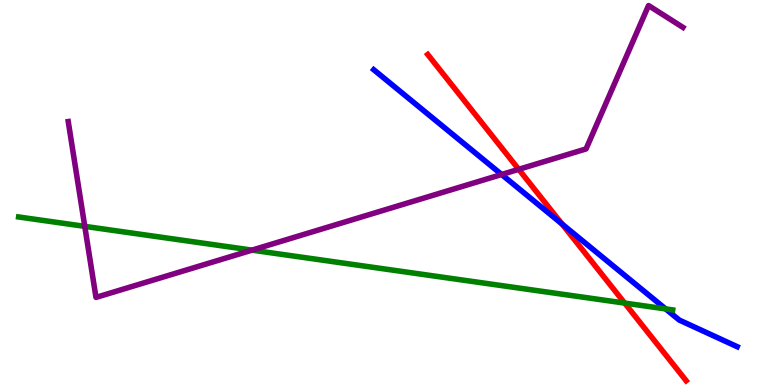[{'lines': ['blue', 'red'], 'intersections': [{'x': 7.25, 'y': 4.18}]}, {'lines': ['green', 'red'], 'intersections': [{'x': 8.06, 'y': 2.13}]}, {'lines': ['purple', 'red'], 'intersections': [{'x': 6.69, 'y': 5.6}]}, {'lines': ['blue', 'green'], 'intersections': [{'x': 8.59, 'y': 1.98}]}, {'lines': ['blue', 'purple'], 'intersections': [{'x': 6.47, 'y': 5.47}]}, {'lines': ['green', 'purple'], 'intersections': [{'x': 1.09, 'y': 4.12}, {'x': 3.25, 'y': 3.5}]}]